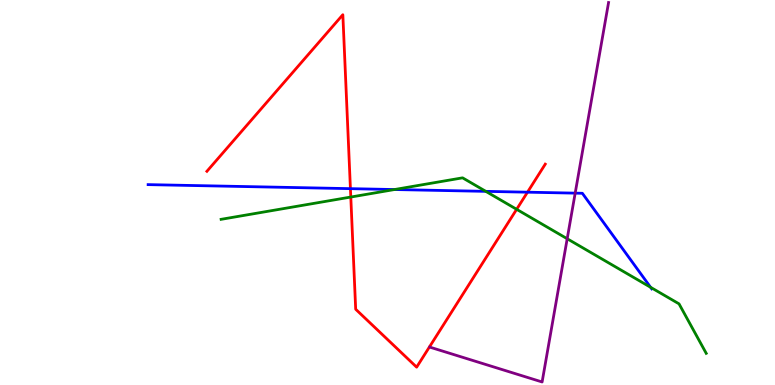[{'lines': ['blue', 'red'], 'intersections': [{'x': 4.52, 'y': 5.1}, {'x': 6.81, 'y': 5.01}]}, {'lines': ['green', 'red'], 'intersections': [{'x': 4.53, 'y': 4.88}, {'x': 6.67, 'y': 4.56}]}, {'lines': ['purple', 'red'], 'intersections': []}, {'lines': ['blue', 'green'], 'intersections': [{'x': 5.09, 'y': 5.08}, {'x': 6.27, 'y': 5.03}, {'x': 8.39, 'y': 2.54}]}, {'lines': ['blue', 'purple'], 'intersections': [{'x': 7.42, 'y': 4.98}]}, {'lines': ['green', 'purple'], 'intersections': [{'x': 7.32, 'y': 3.8}]}]